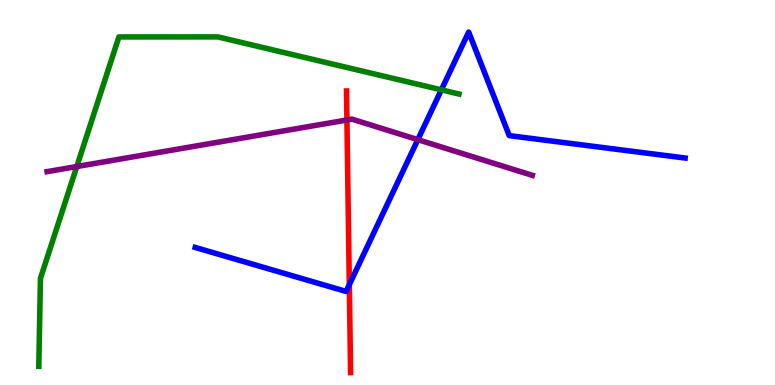[{'lines': ['blue', 'red'], 'intersections': [{'x': 4.51, 'y': 2.61}]}, {'lines': ['green', 'red'], 'intersections': []}, {'lines': ['purple', 'red'], 'intersections': [{'x': 4.48, 'y': 6.88}]}, {'lines': ['blue', 'green'], 'intersections': [{'x': 5.7, 'y': 7.67}]}, {'lines': ['blue', 'purple'], 'intersections': [{'x': 5.39, 'y': 6.37}]}, {'lines': ['green', 'purple'], 'intersections': [{'x': 0.991, 'y': 5.67}]}]